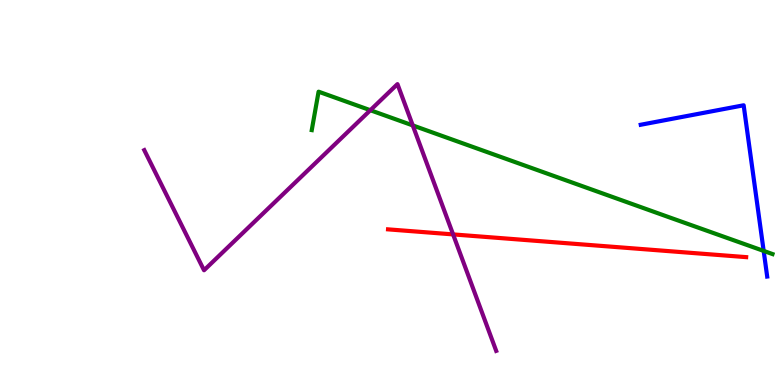[{'lines': ['blue', 'red'], 'intersections': []}, {'lines': ['green', 'red'], 'intersections': []}, {'lines': ['purple', 'red'], 'intersections': [{'x': 5.85, 'y': 3.91}]}, {'lines': ['blue', 'green'], 'intersections': [{'x': 9.85, 'y': 3.48}]}, {'lines': ['blue', 'purple'], 'intersections': []}, {'lines': ['green', 'purple'], 'intersections': [{'x': 4.78, 'y': 7.14}, {'x': 5.33, 'y': 6.74}]}]